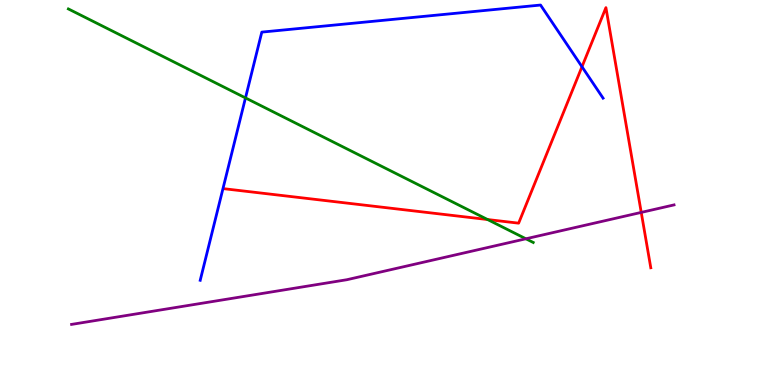[{'lines': ['blue', 'red'], 'intersections': [{'x': 7.51, 'y': 8.27}]}, {'lines': ['green', 'red'], 'intersections': [{'x': 6.29, 'y': 4.3}]}, {'lines': ['purple', 'red'], 'intersections': [{'x': 8.27, 'y': 4.48}]}, {'lines': ['blue', 'green'], 'intersections': [{'x': 3.17, 'y': 7.46}]}, {'lines': ['blue', 'purple'], 'intersections': []}, {'lines': ['green', 'purple'], 'intersections': [{'x': 6.79, 'y': 3.8}]}]